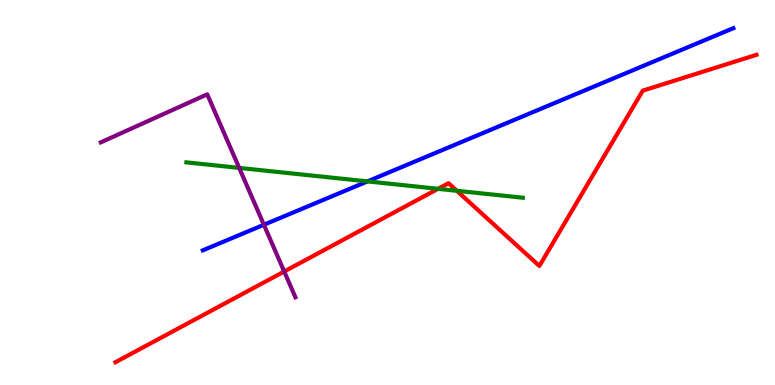[{'lines': ['blue', 'red'], 'intersections': []}, {'lines': ['green', 'red'], 'intersections': [{'x': 5.65, 'y': 5.1}, {'x': 5.89, 'y': 5.04}]}, {'lines': ['purple', 'red'], 'intersections': [{'x': 3.67, 'y': 2.95}]}, {'lines': ['blue', 'green'], 'intersections': [{'x': 4.74, 'y': 5.29}]}, {'lines': ['blue', 'purple'], 'intersections': [{'x': 3.41, 'y': 4.16}]}, {'lines': ['green', 'purple'], 'intersections': [{'x': 3.09, 'y': 5.64}]}]